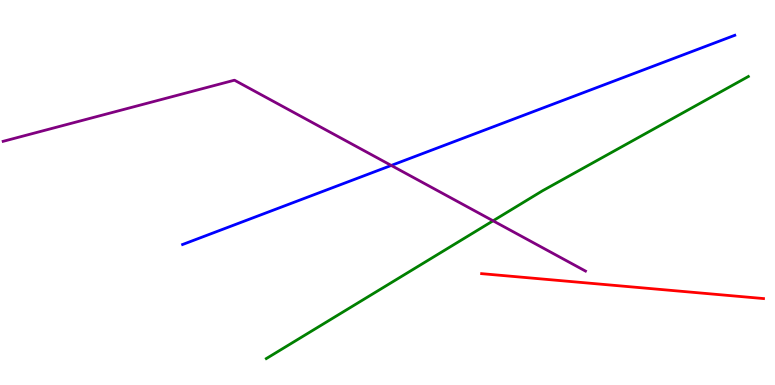[{'lines': ['blue', 'red'], 'intersections': []}, {'lines': ['green', 'red'], 'intersections': []}, {'lines': ['purple', 'red'], 'intersections': []}, {'lines': ['blue', 'green'], 'intersections': []}, {'lines': ['blue', 'purple'], 'intersections': [{'x': 5.05, 'y': 5.7}]}, {'lines': ['green', 'purple'], 'intersections': [{'x': 6.36, 'y': 4.26}]}]